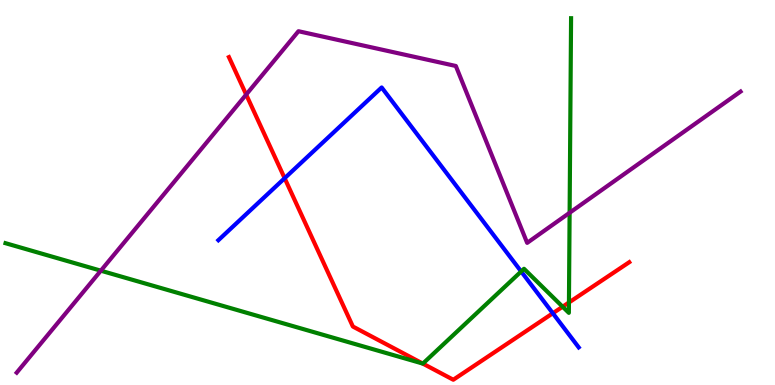[{'lines': ['blue', 'red'], 'intersections': [{'x': 3.67, 'y': 5.37}, {'x': 7.13, 'y': 1.86}]}, {'lines': ['green', 'red'], 'intersections': [{'x': 5.46, 'y': 0.557}, {'x': 7.26, 'y': 2.03}, {'x': 7.34, 'y': 2.14}]}, {'lines': ['purple', 'red'], 'intersections': [{'x': 3.18, 'y': 7.54}]}, {'lines': ['blue', 'green'], 'intersections': [{'x': 6.72, 'y': 2.95}]}, {'lines': ['blue', 'purple'], 'intersections': []}, {'lines': ['green', 'purple'], 'intersections': [{'x': 1.3, 'y': 2.97}, {'x': 7.35, 'y': 4.47}]}]